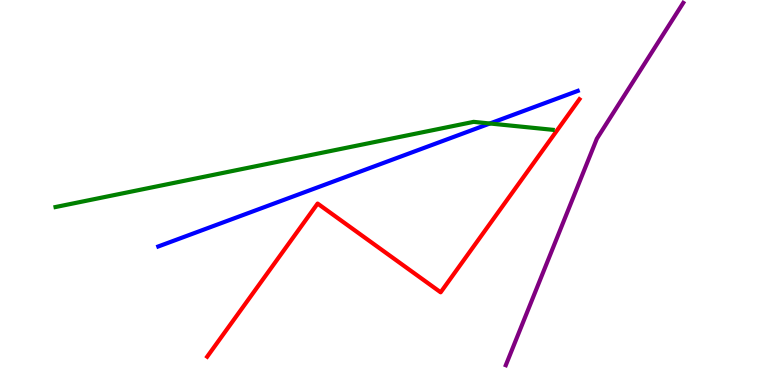[{'lines': ['blue', 'red'], 'intersections': []}, {'lines': ['green', 'red'], 'intersections': []}, {'lines': ['purple', 'red'], 'intersections': []}, {'lines': ['blue', 'green'], 'intersections': [{'x': 6.32, 'y': 6.79}]}, {'lines': ['blue', 'purple'], 'intersections': []}, {'lines': ['green', 'purple'], 'intersections': []}]